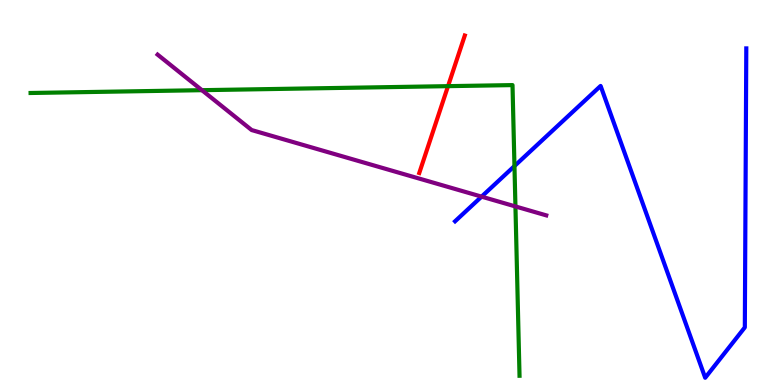[{'lines': ['blue', 'red'], 'intersections': []}, {'lines': ['green', 'red'], 'intersections': [{'x': 5.78, 'y': 7.76}]}, {'lines': ['purple', 'red'], 'intersections': []}, {'lines': ['blue', 'green'], 'intersections': [{'x': 6.64, 'y': 5.69}]}, {'lines': ['blue', 'purple'], 'intersections': [{'x': 6.21, 'y': 4.89}]}, {'lines': ['green', 'purple'], 'intersections': [{'x': 2.61, 'y': 7.66}, {'x': 6.65, 'y': 4.64}]}]